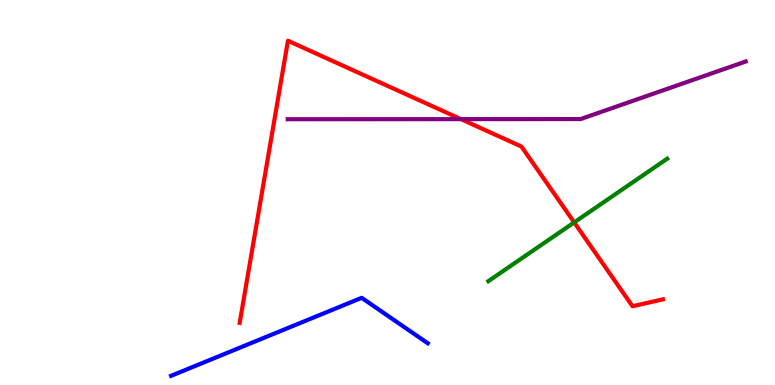[{'lines': ['blue', 'red'], 'intersections': []}, {'lines': ['green', 'red'], 'intersections': [{'x': 7.41, 'y': 4.22}]}, {'lines': ['purple', 'red'], 'intersections': [{'x': 5.95, 'y': 6.91}]}, {'lines': ['blue', 'green'], 'intersections': []}, {'lines': ['blue', 'purple'], 'intersections': []}, {'lines': ['green', 'purple'], 'intersections': []}]